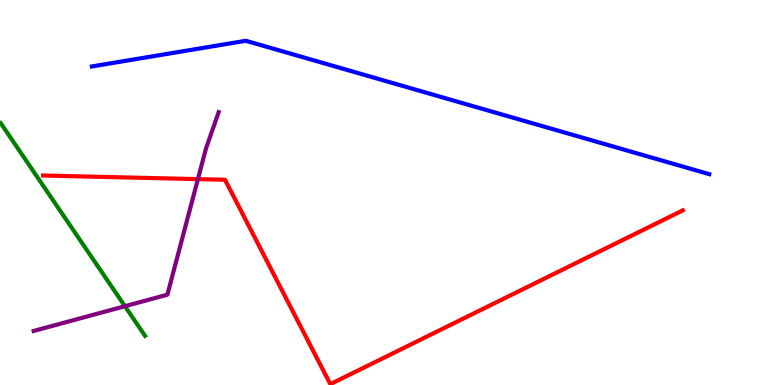[{'lines': ['blue', 'red'], 'intersections': []}, {'lines': ['green', 'red'], 'intersections': []}, {'lines': ['purple', 'red'], 'intersections': [{'x': 2.55, 'y': 5.35}]}, {'lines': ['blue', 'green'], 'intersections': []}, {'lines': ['blue', 'purple'], 'intersections': []}, {'lines': ['green', 'purple'], 'intersections': [{'x': 1.61, 'y': 2.05}]}]